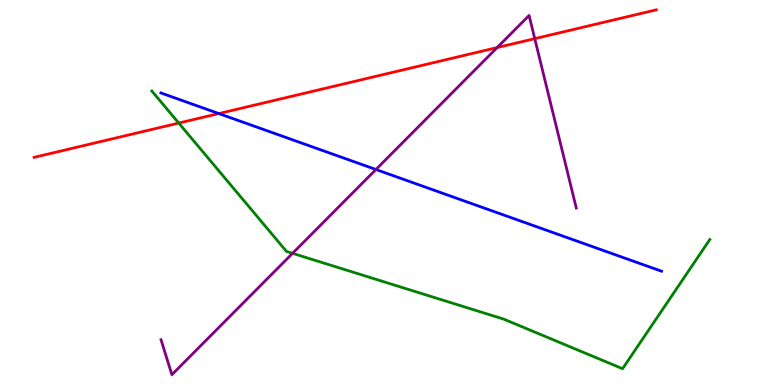[{'lines': ['blue', 'red'], 'intersections': [{'x': 2.82, 'y': 7.05}]}, {'lines': ['green', 'red'], 'intersections': [{'x': 2.31, 'y': 6.8}]}, {'lines': ['purple', 'red'], 'intersections': [{'x': 6.41, 'y': 8.76}, {'x': 6.9, 'y': 9.0}]}, {'lines': ['blue', 'green'], 'intersections': []}, {'lines': ['blue', 'purple'], 'intersections': [{'x': 4.85, 'y': 5.6}]}, {'lines': ['green', 'purple'], 'intersections': [{'x': 3.78, 'y': 3.42}]}]